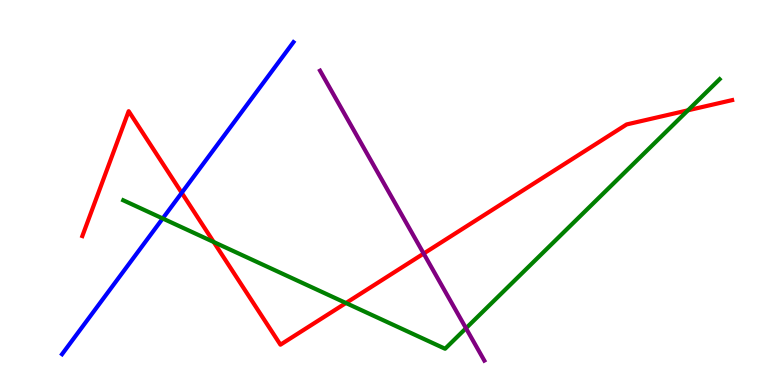[{'lines': ['blue', 'red'], 'intersections': [{'x': 2.34, 'y': 4.99}]}, {'lines': ['green', 'red'], 'intersections': [{'x': 2.76, 'y': 3.71}, {'x': 4.46, 'y': 2.13}, {'x': 8.88, 'y': 7.14}]}, {'lines': ['purple', 'red'], 'intersections': [{'x': 5.47, 'y': 3.41}]}, {'lines': ['blue', 'green'], 'intersections': [{'x': 2.1, 'y': 4.33}]}, {'lines': ['blue', 'purple'], 'intersections': []}, {'lines': ['green', 'purple'], 'intersections': [{'x': 6.01, 'y': 1.47}]}]